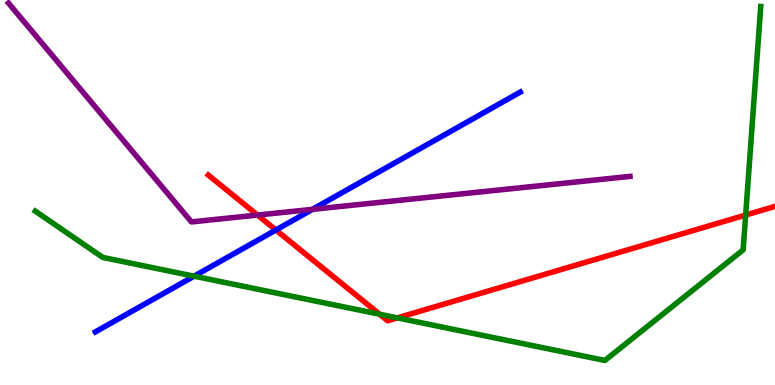[{'lines': ['blue', 'red'], 'intersections': [{'x': 3.56, 'y': 4.03}]}, {'lines': ['green', 'red'], 'intersections': [{'x': 4.9, 'y': 1.84}, {'x': 5.13, 'y': 1.74}, {'x': 9.62, 'y': 4.41}]}, {'lines': ['purple', 'red'], 'intersections': [{'x': 3.32, 'y': 4.41}]}, {'lines': ['blue', 'green'], 'intersections': [{'x': 2.5, 'y': 2.83}]}, {'lines': ['blue', 'purple'], 'intersections': [{'x': 4.03, 'y': 4.56}]}, {'lines': ['green', 'purple'], 'intersections': []}]